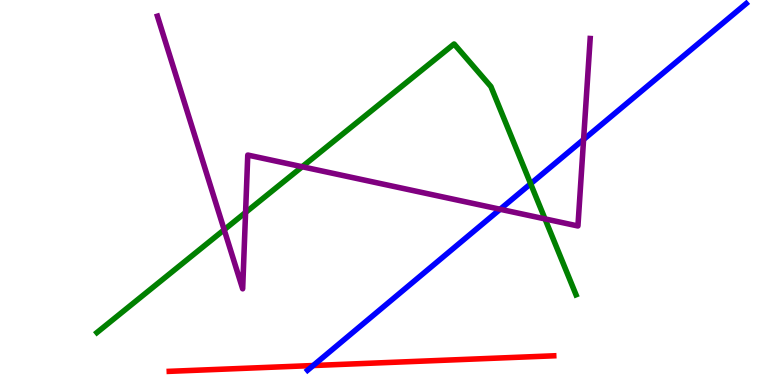[{'lines': ['blue', 'red'], 'intersections': [{'x': 4.04, 'y': 0.506}]}, {'lines': ['green', 'red'], 'intersections': []}, {'lines': ['purple', 'red'], 'intersections': []}, {'lines': ['blue', 'green'], 'intersections': [{'x': 6.85, 'y': 5.23}]}, {'lines': ['blue', 'purple'], 'intersections': [{'x': 6.45, 'y': 4.56}, {'x': 7.53, 'y': 6.38}]}, {'lines': ['green', 'purple'], 'intersections': [{'x': 2.89, 'y': 4.03}, {'x': 3.17, 'y': 4.48}, {'x': 3.9, 'y': 5.67}, {'x': 7.03, 'y': 4.31}]}]